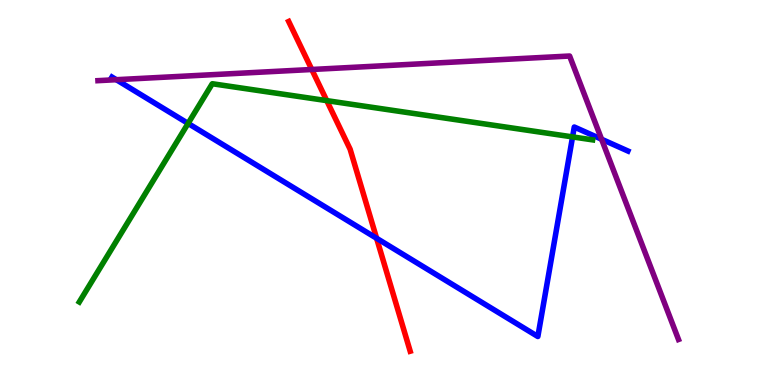[{'lines': ['blue', 'red'], 'intersections': [{'x': 4.86, 'y': 3.81}]}, {'lines': ['green', 'red'], 'intersections': [{'x': 4.22, 'y': 7.39}]}, {'lines': ['purple', 'red'], 'intersections': [{'x': 4.02, 'y': 8.2}]}, {'lines': ['blue', 'green'], 'intersections': [{'x': 2.43, 'y': 6.79}, {'x': 7.39, 'y': 6.44}]}, {'lines': ['blue', 'purple'], 'intersections': [{'x': 1.5, 'y': 7.93}, {'x': 7.76, 'y': 6.38}]}, {'lines': ['green', 'purple'], 'intersections': []}]